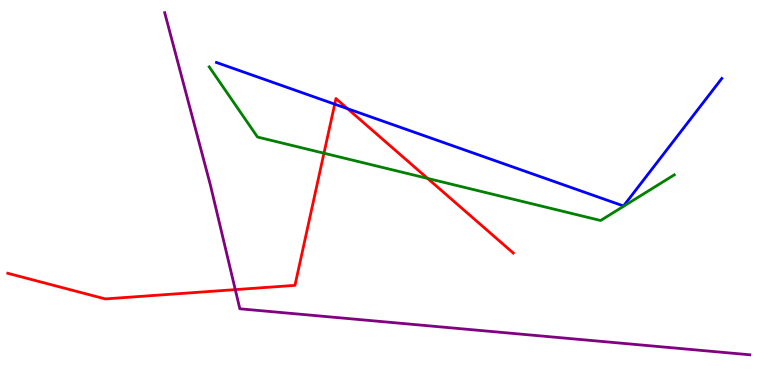[{'lines': ['blue', 'red'], 'intersections': [{'x': 4.32, 'y': 7.29}, {'x': 4.49, 'y': 7.18}]}, {'lines': ['green', 'red'], 'intersections': [{'x': 4.18, 'y': 6.02}, {'x': 5.52, 'y': 5.37}]}, {'lines': ['purple', 'red'], 'intersections': [{'x': 3.04, 'y': 2.48}]}, {'lines': ['blue', 'green'], 'intersections': []}, {'lines': ['blue', 'purple'], 'intersections': []}, {'lines': ['green', 'purple'], 'intersections': []}]